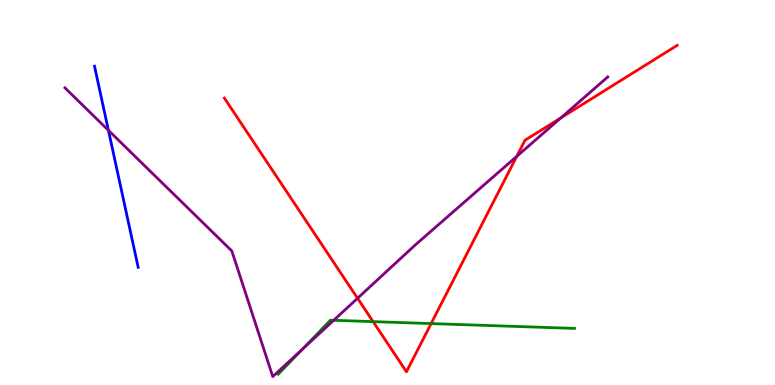[{'lines': ['blue', 'red'], 'intersections': []}, {'lines': ['green', 'red'], 'intersections': [{'x': 4.81, 'y': 1.65}, {'x': 5.56, 'y': 1.6}]}, {'lines': ['purple', 'red'], 'intersections': [{'x': 4.61, 'y': 2.25}, {'x': 6.67, 'y': 5.94}, {'x': 7.24, 'y': 6.94}]}, {'lines': ['blue', 'green'], 'intersections': []}, {'lines': ['blue', 'purple'], 'intersections': [{'x': 1.4, 'y': 6.61}]}, {'lines': ['green', 'purple'], 'intersections': [{'x': 3.9, 'y': 0.934}, {'x': 4.31, 'y': 1.68}]}]